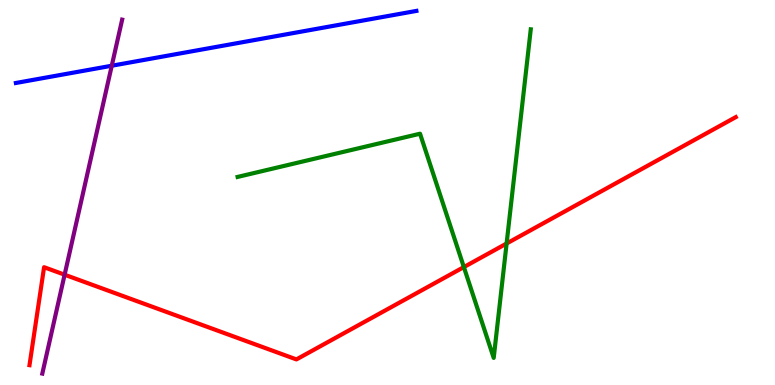[{'lines': ['blue', 'red'], 'intersections': []}, {'lines': ['green', 'red'], 'intersections': [{'x': 5.99, 'y': 3.06}, {'x': 6.54, 'y': 3.68}]}, {'lines': ['purple', 'red'], 'intersections': [{'x': 0.834, 'y': 2.86}]}, {'lines': ['blue', 'green'], 'intersections': []}, {'lines': ['blue', 'purple'], 'intersections': [{'x': 1.44, 'y': 8.29}]}, {'lines': ['green', 'purple'], 'intersections': []}]